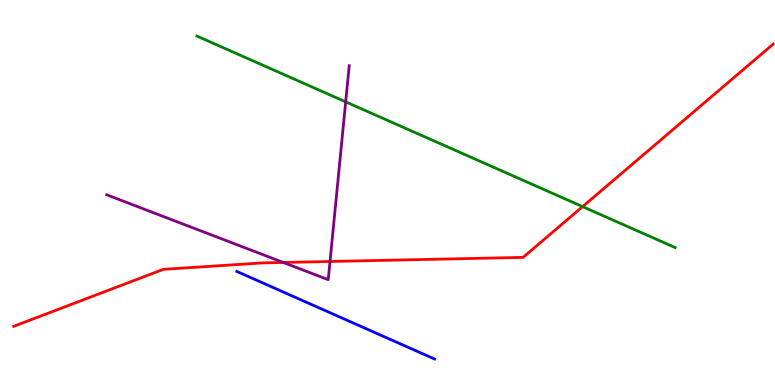[{'lines': ['blue', 'red'], 'intersections': []}, {'lines': ['green', 'red'], 'intersections': [{'x': 7.52, 'y': 4.63}]}, {'lines': ['purple', 'red'], 'intersections': [{'x': 3.66, 'y': 3.18}, {'x': 4.26, 'y': 3.21}]}, {'lines': ['blue', 'green'], 'intersections': []}, {'lines': ['blue', 'purple'], 'intersections': []}, {'lines': ['green', 'purple'], 'intersections': [{'x': 4.46, 'y': 7.35}]}]